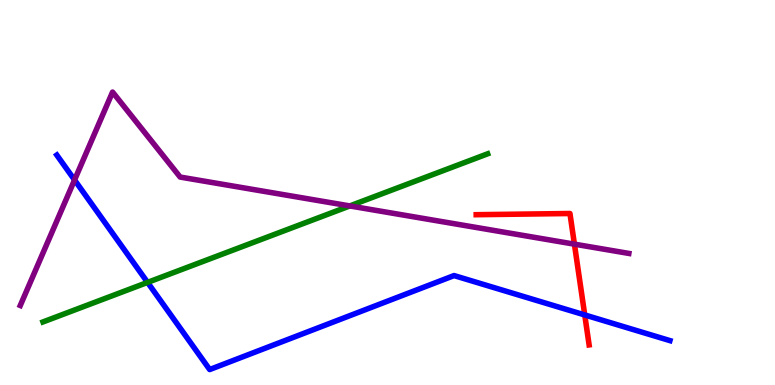[{'lines': ['blue', 'red'], 'intersections': [{'x': 7.55, 'y': 1.82}]}, {'lines': ['green', 'red'], 'intersections': []}, {'lines': ['purple', 'red'], 'intersections': [{'x': 7.41, 'y': 3.66}]}, {'lines': ['blue', 'green'], 'intersections': [{'x': 1.9, 'y': 2.67}]}, {'lines': ['blue', 'purple'], 'intersections': [{'x': 0.962, 'y': 5.33}]}, {'lines': ['green', 'purple'], 'intersections': [{'x': 4.51, 'y': 4.65}]}]